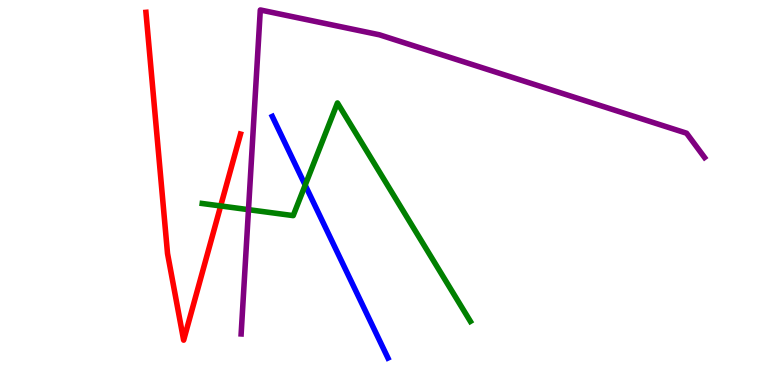[{'lines': ['blue', 'red'], 'intersections': []}, {'lines': ['green', 'red'], 'intersections': [{'x': 2.85, 'y': 4.65}]}, {'lines': ['purple', 'red'], 'intersections': []}, {'lines': ['blue', 'green'], 'intersections': [{'x': 3.94, 'y': 5.19}]}, {'lines': ['blue', 'purple'], 'intersections': []}, {'lines': ['green', 'purple'], 'intersections': [{'x': 3.21, 'y': 4.55}]}]